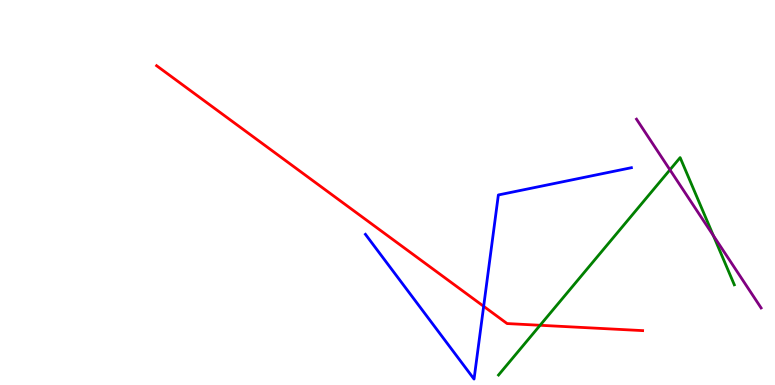[{'lines': ['blue', 'red'], 'intersections': [{'x': 6.24, 'y': 2.04}]}, {'lines': ['green', 'red'], 'intersections': [{'x': 6.97, 'y': 1.55}]}, {'lines': ['purple', 'red'], 'intersections': []}, {'lines': ['blue', 'green'], 'intersections': []}, {'lines': ['blue', 'purple'], 'intersections': []}, {'lines': ['green', 'purple'], 'intersections': [{'x': 8.64, 'y': 5.59}, {'x': 9.2, 'y': 3.88}]}]